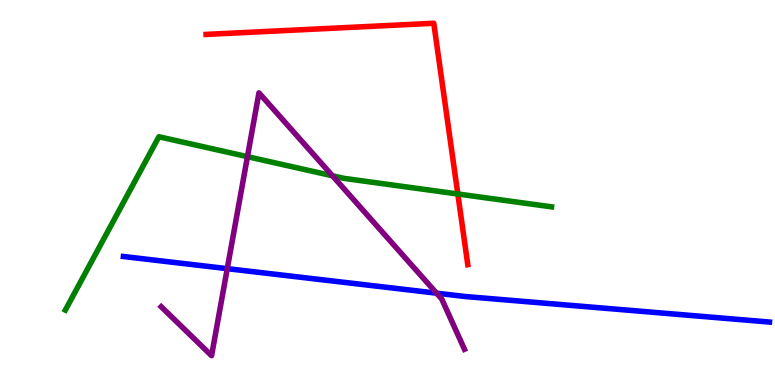[{'lines': ['blue', 'red'], 'intersections': []}, {'lines': ['green', 'red'], 'intersections': [{'x': 5.91, 'y': 4.96}]}, {'lines': ['purple', 'red'], 'intersections': []}, {'lines': ['blue', 'green'], 'intersections': []}, {'lines': ['blue', 'purple'], 'intersections': [{'x': 2.93, 'y': 3.02}, {'x': 5.63, 'y': 2.39}]}, {'lines': ['green', 'purple'], 'intersections': [{'x': 3.19, 'y': 5.93}, {'x': 4.29, 'y': 5.43}]}]